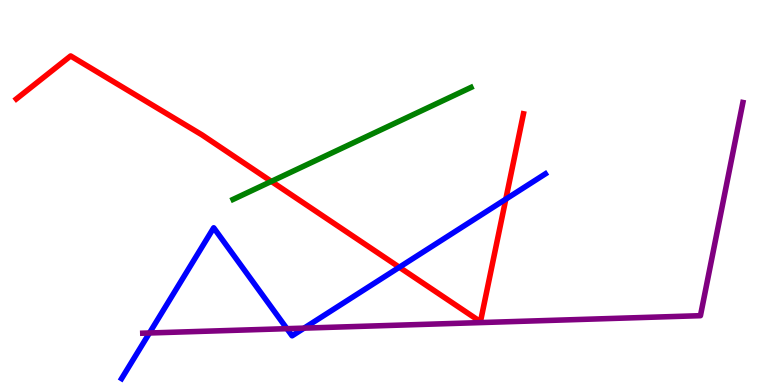[{'lines': ['blue', 'red'], 'intersections': [{'x': 5.15, 'y': 3.06}, {'x': 6.53, 'y': 4.83}]}, {'lines': ['green', 'red'], 'intersections': [{'x': 3.5, 'y': 5.29}]}, {'lines': ['purple', 'red'], 'intersections': []}, {'lines': ['blue', 'green'], 'intersections': []}, {'lines': ['blue', 'purple'], 'intersections': [{'x': 1.93, 'y': 1.35}, {'x': 3.7, 'y': 1.46}, {'x': 3.92, 'y': 1.48}]}, {'lines': ['green', 'purple'], 'intersections': []}]